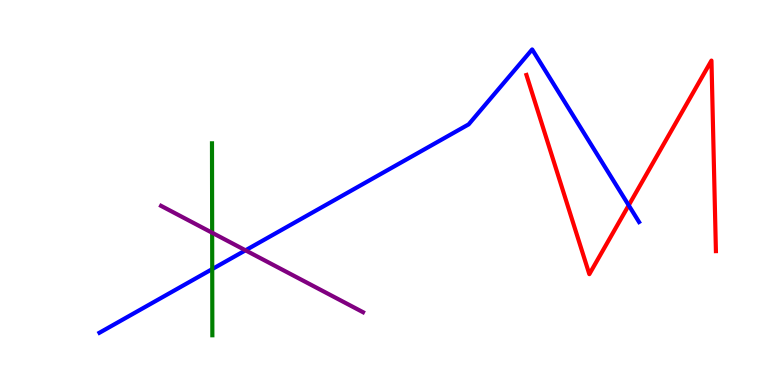[{'lines': ['blue', 'red'], 'intersections': [{'x': 8.11, 'y': 4.67}]}, {'lines': ['green', 'red'], 'intersections': []}, {'lines': ['purple', 'red'], 'intersections': []}, {'lines': ['blue', 'green'], 'intersections': [{'x': 2.74, 'y': 3.01}]}, {'lines': ['blue', 'purple'], 'intersections': [{'x': 3.17, 'y': 3.5}]}, {'lines': ['green', 'purple'], 'intersections': [{'x': 2.74, 'y': 3.95}]}]